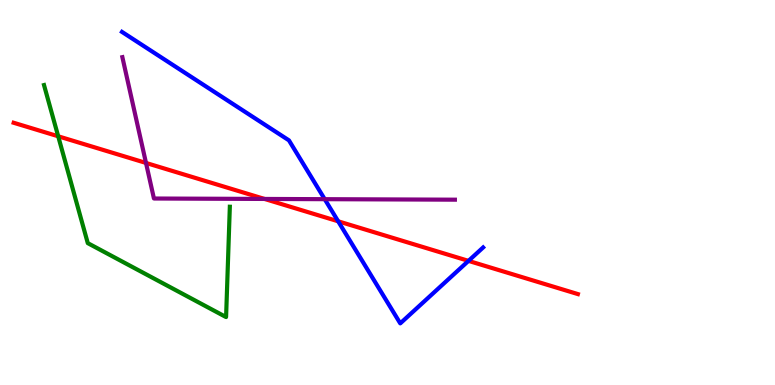[{'lines': ['blue', 'red'], 'intersections': [{'x': 4.36, 'y': 4.25}, {'x': 6.05, 'y': 3.22}]}, {'lines': ['green', 'red'], 'intersections': [{'x': 0.751, 'y': 6.46}]}, {'lines': ['purple', 'red'], 'intersections': [{'x': 1.88, 'y': 5.77}, {'x': 3.41, 'y': 4.83}]}, {'lines': ['blue', 'green'], 'intersections': []}, {'lines': ['blue', 'purple'], 'intersections': [{'x': 4.19, 'y': 4.83}]}, {'lines': ['green', 'purple'], 'intersections': []}]